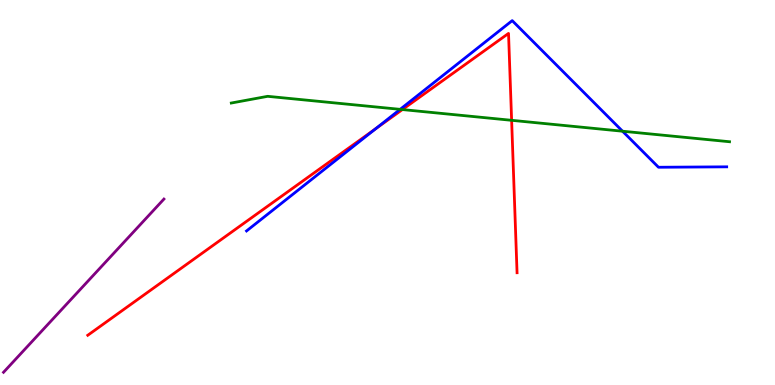[{'lines': ['blue', 'red'], 'intersections': [{'x': 4.85, 'y': 6.66}]}, {'lines': ['green', 'red'], 'intersections': [{'x': 5.19, 'y': 7.15}, {'x': 6.6, 'y': 6.88}]}, {'lines': ['purple', 'red'], 'intersections': []}, {'lines': ['blue', 'green'], 'intersections': [{'x': 5.16, 'y': 7.16}, {'x': 8.03, 'y': 6.59}]}, {'lines': ['blue', 'purple'], 'intersections': []}, {'lines': ['green', 'purple'], 'intersections': []}]